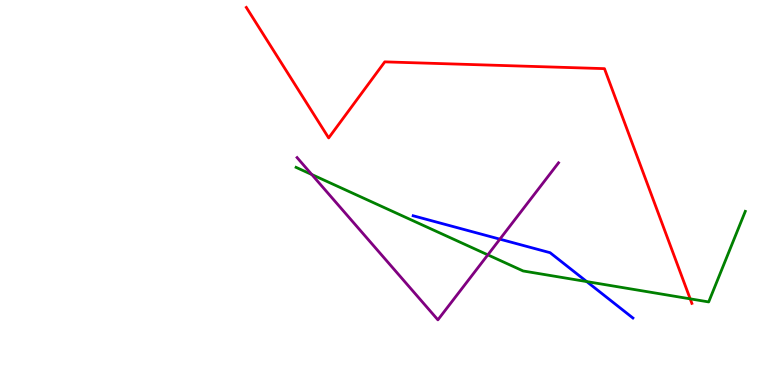[{'lines': ['blue', 'red'], 'intersections': []}, {'lines': ['green', 'red'], 'intersections': [{'x': 8.91, 'y': 2.24}]}, {'lines': ['purple', 'red'], 'intersections': []}, {'lines': ['blue', 'green'], 'intersections': [{'x': 7.57, 'y': 2.69}]}, {'lines': ['blue', 'purple'], 'intersections': [{'x': 6.45, 'y': 3.79}]}, {'lines': ['green', 'purple'], 'intersections': [{'x': 4.02, 'y': 5.47}, {'x': 6.29, 'y': 3.38}]}]